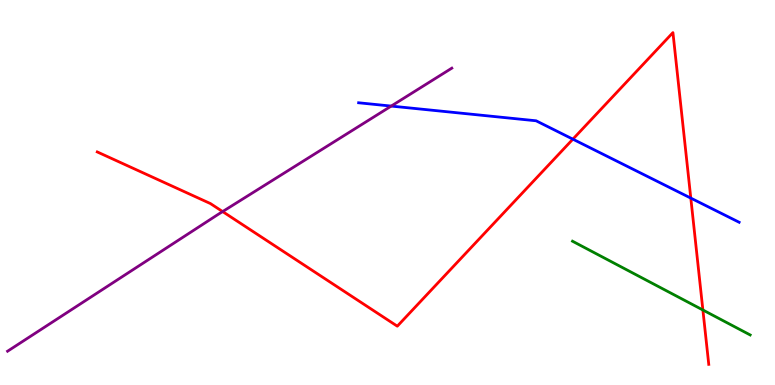[{'lines': ['blue', 'red'], 'intersections': [{'x': 7.39, 'y': 6.39}, {'x': 8.91, 'y': 4.85}]}, {'lines': ['green', 'red'], 'intersections': [{'x': 9.07, 'y': 1.95}]}, {'lines': ['purple', 'red'], 'intersections': [{'x': 2.87, 'y': 4.5}]}, {'lines': ['blue', 'green'], 'intersections': []}, {'lines': ['blue', 'purple'], 'intersections': [{'x': 5.05, 'y': 7.24}]}, {'lines': ['green', 'purple'], 'intersections': []}]